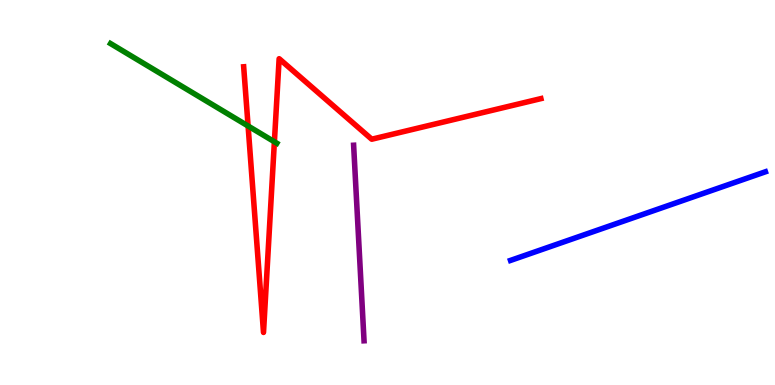[{'lines': ['blue', 'red'], 'intersections': []}, {'lines': ['green', 'red'], 'intersections': [{'x': 3.2, 'y': 6.73}, {'x': 3.54, 'y': 6.32}]}, {'lines': ['purple', 'red'], 'intersections': []}, {'lines': ['blue', 'green'], 'intersections': []}, {'lines': ['blue', 'purple'], 'intersections': []}, {'lines': ['green', 'purple'], 'intersections': []}]